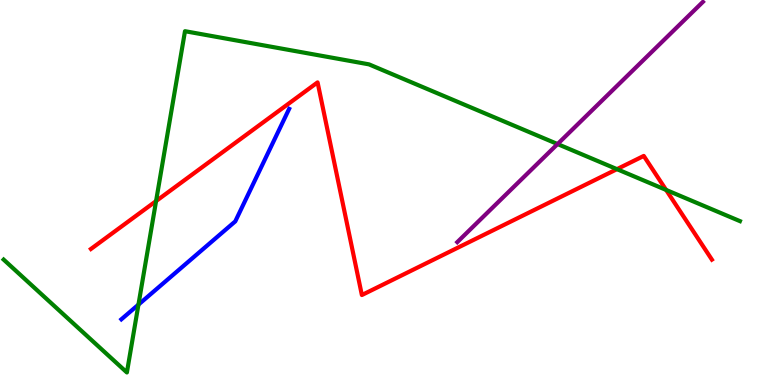[{'lines': ['blue', 'red'], 'intersections': []}, {'lines': ['green', 'red'], 'intersections': [{'x': 2.01, 'y': 4.78}, {'x': 7.96, 'y': 5.61}, {'x': 8.59, 'y': 5.07}]}, {'lines': ['purple', 'red'], 'intersections': []}, {'lines': ['blue', 'green'], 'intersections': [{'x': 1.79, 'y': 2.09}]}, {'lines': ['blue', 'purple'], 'intersections': []}, {'lines': ['green', 'purple'], 'intersections': [{'x': 7.19, 'y': 6.26}]}]